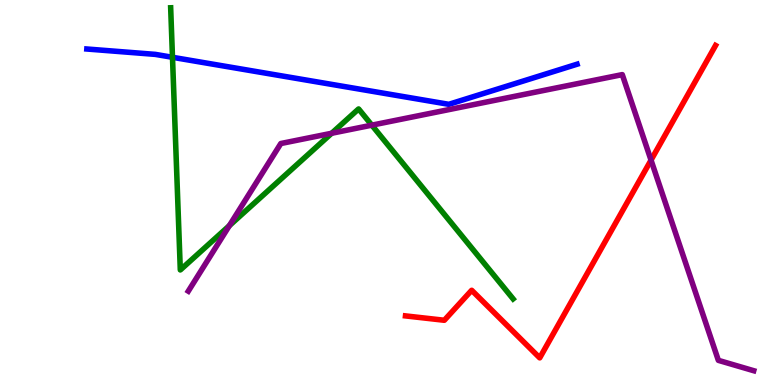[{'lines': ['blue', 'red'], 'intersections': []}, {'lines': ['green', 'red'], 'intersections': []}, {'lines': ['purple', 'red'], 'intersections': [{'x': 8.4, 'y': 5.84}]}, {'lines': ['blue', 'green'], 'intersections': [{'x': 2.23, 'y': 8.51}]}, {'lines': ['blue', 'purple'], 'intersections': []}, {'lines': ['green', 'purple'], 'intersections': [{'x': 2.96, 'y': 4.14}, {'x': 4.28, 'y': 6.54}, {'x': 4.8, 'y': 6.75}]}]